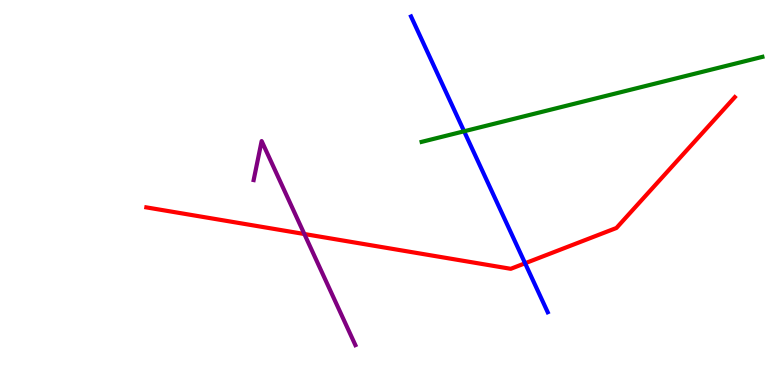[{'lines': ['blue', 'red'], 'intersections': [{'x': 6.78, 'y': 3.16}]}, {'lines': ['green', 'red'], 'intersections': []}, {'lines': ['purple', 'red'], 'intersections': [{'x': 3.93, 'y': 3.92}]}, {'lines': ['blue', 'green'], 'intersections': [{'x': 5.99, 'y': 6.59}]}, {'lines': ['blue', 'purple'], 'intersections': []}, {'lines': ['green', 'purple'], 'intersections': []}]